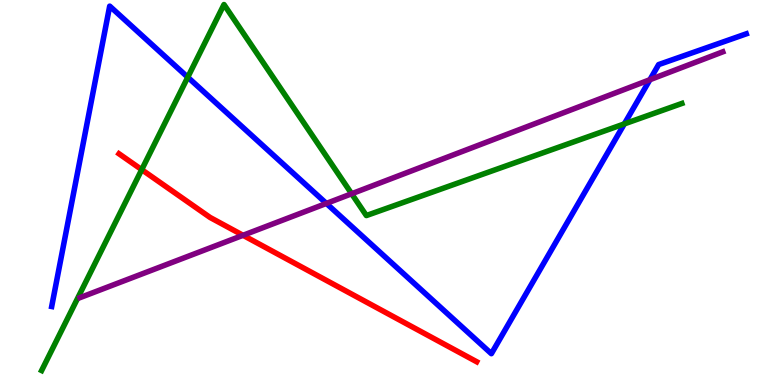[{'lines': ['blue', 'red'], 'intersections': []}, {'lines': ['green', 'red'], 'intersections': [{'x': 1.83, 'y': 5.59}]}, {'lines': ['purple', 'red'], 'intersections': [{'x': 3.14, 'y': 3.89}]}, {'lines': ['blue', 'green'], 'intersections': [{'x': 2.42, 'y': 7.99}, {'x': 8.06, 'y': 6.78}]}, {'lines': ['blue', 'purple'], 'intersections': [{'x': 4.21, 'y': 4.72}, {'x': 8.39, 'y': 7.93}]}, {'lines': ['green', 'purple'], 'intersections': [{'x': 4.54, 'y': 4.97}]}]